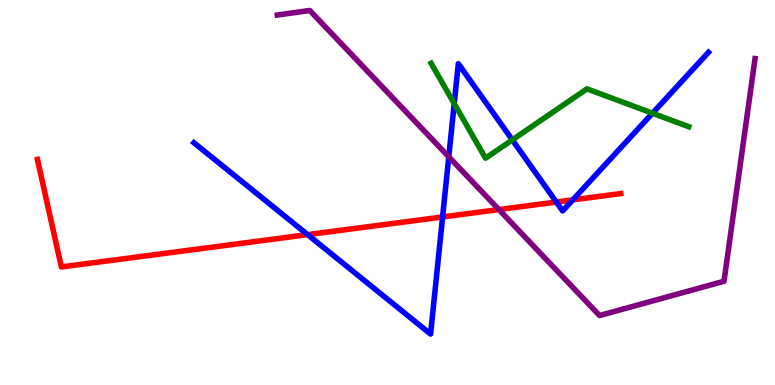[{'lines': ['blue', 'red'], 'intersections': [{'x': 3.97, 'y': 3.91}, {'x': 5.71, 'y': 4.36}, {'x': 7.18, 'y': 4.75}, {'x': 7.39, 'y': 4.81}]}, {'lines': ['green', 'red'], 'intersections': []}, {'lines': ['purple', 'red'], 'intersections': [{'x': 6.44, 'y': 4.56}]}, {'lines': ['blue', 'green'], 'intersections': [{'x': 5.86, 'y': 7.31}, {'x': 6.61, 'y': 6.37}, {'x': 8.42, 'y': 7.06}]}, {'lines': ['blue', 'purple'], 'intersections': [{'x': 5.79, 'y': 5.93}]}, {'lines': ['green', 'purple'], 'intersections': []}]